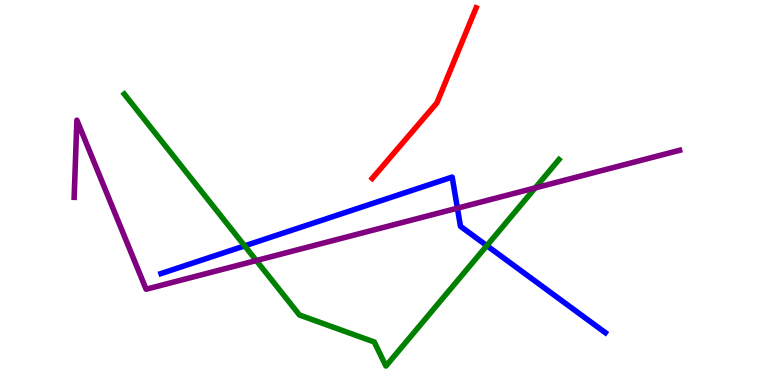[{'lines': ['blue', 'red'], 'intersections': []}, {'lines': ['green', 'red'], 'intersections': []}, {'lines': ['purple', 'red'], 'intersections': []}, {'lines': ['blue', 'green'], 'intersections': [{'x': 3.16, 'y': 3.61}, {'x': 6.28, 'y': 3.62}]}, {'lines': ['blue', 'purple'], 'intersections': [{'x': 5.9, 'y': 4.59}]}, {'lines': ['green', 'purple'], 'intersections': [{'x': 3.31, 'y': 3.23}, {'x': 6.91, 'y': 5.12}]}]